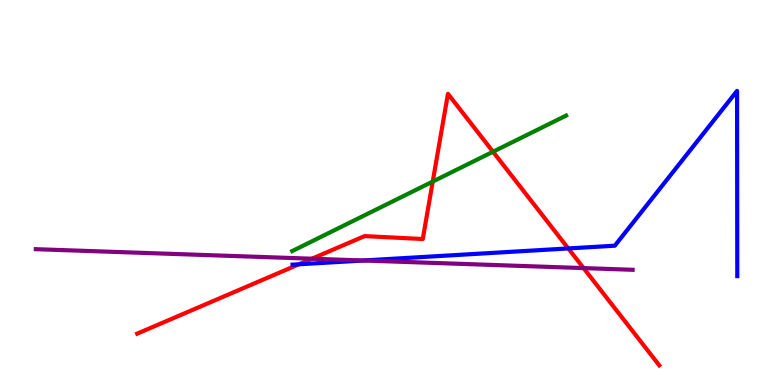[{'lines': ['blue', 'red'], 'intersections': [{'x': 3.86, 'y': 3.14}, {'x': 7.33, 'y': 3.55}]}, {'lines': ['green', 'red'], 'intersections': [{'x': 5.58, 'y': 5.28}, {'x': 6.36, 'y': 6.06}]}, {'lines': ['purple', 'red'], 'intersections': [{'x': 4.02, 'y': 3.28}, {'x': 7.53, 'y': 3.04}]}, {'lines': ['blue', 'green'], 'intersections': []}, {'lines': ['blue', 'purple'], 'intersections': [{'x': 4.69, 'y': 3.23}]}, {'lines': ['green', 'purple'], 'intersections': []}]